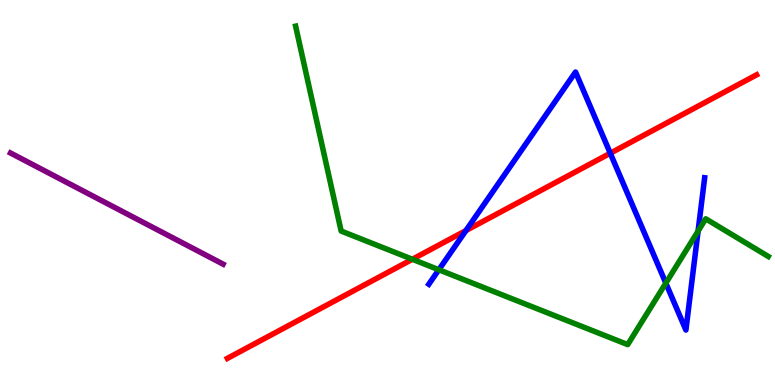[{'lines': ['blue', 'red'], 'intersections': [{'x': 6.01, 'y': 4.01}, {'x': 7.87, 'y': 6.02}]}, {'lines': ['green', 'red'], 'intersections': [{'x': 5.32, 'y': 3.27}]}, {'lines': ['purple', 'red'], 'intersections': []}, {'lines': ['blue', 'green'], 'intersections': [{'x': 5.66, 'y': 2.99}, {'x': 8.59, 'y': 2.65}, {'x': 9.01, 'y': 4.0}]}, {'lines': ['blue', 'purple'], 'intersections': []}, {'lines': ['green', 'purple'], 'intersections': []}]